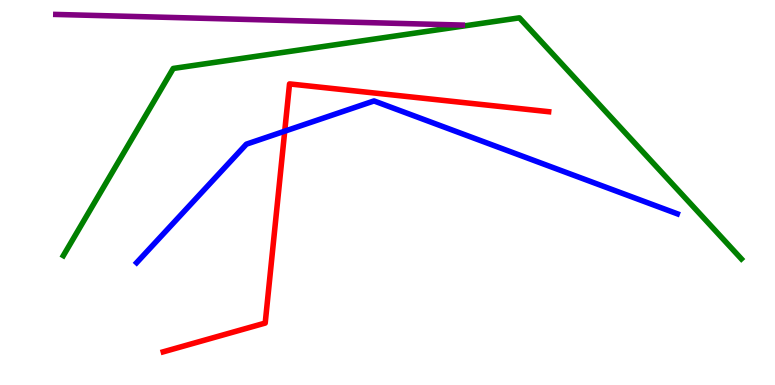[{'lines': ['blue', 'red'], 'intersections': [{'x': 3.67, 'y': 6.59}]}, {'lines': ['green', 'red'], 'intersections': []}, {'lines': ['purple', 'red'], 'intersections': []}, {'lines': ['blue', 'green'], 'intersections': []}, {'lines': ['blue', 'purple'], 'intersections': []}, {'lines': ['green', 'purple'], 'intersections': []}]